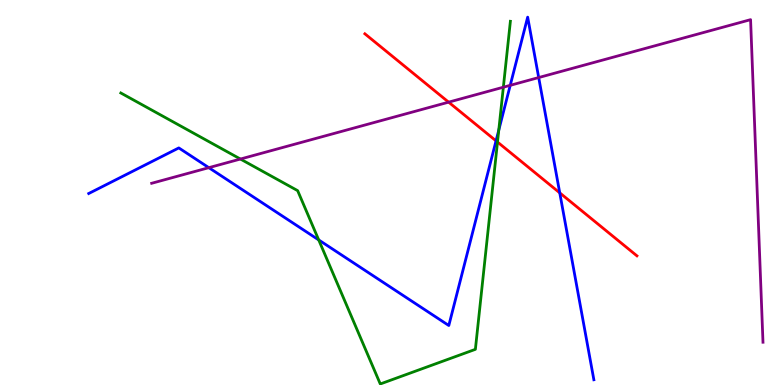[{'lines': ['blue', 'red'], 'intersections': [{'x': 6.4, 'y': 6.34}, {'x': 7.22, 'y': 4.99}]}, {'lines': ['green', 'red'], 'intersections': [{'x': 6.42, 'y': 6.31}]}, {'lines': ['purple', 'red'], 'intersections': [{'x': 5.79, 'y': 7.35}]}, {'lines': ['blue', 'green'], 'intersections': [{'x': 4.11, 'y': 3.77}, {'x': 6.44, 'y': 6.62}]}, {'lines': ['blue', 'purple'], 'intersections': [{'x': 2.69, 'y': 5.65}, {'x': 6.58, 'y': 7.78}, {'x': 6.95, 'y': 7.99}]}, {'lines': ['green', 'purple'], 'intersections': [{'x': 3.1, 'y': 5.87}, {'x': 6.49, 'y': 7.73}]}]